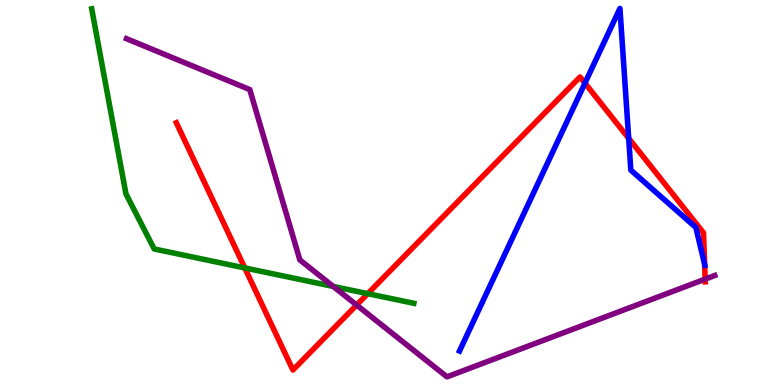[{'lines': ['blue', 'red'], 'intersections': [{'x': 7.55, 'y': 7.84}, {'x': 8.11, 'y': 6.41}, {'x': 9.09, 'y': 3.13}]}, {'lines': ['green', 'red'], 'intersections': [{'x': 3.16, 'y': 3.04}, {'x': 4.75, 'y': 2.37}]}, {'lines': ['purple', 'red'], 'intersections': [{'x': 4.6, 'y': 2.08}, {'x': 9.1, 'y': 2.75}]}, {'lines': ['blue', 'green'], 'intersections': []}, {'lines': ['blue', 'purple'], 'intersections': []}, {'lines': ['green', 'purple'], 'intersections': [{'x': 4.3, 'y': 2.56}]}]